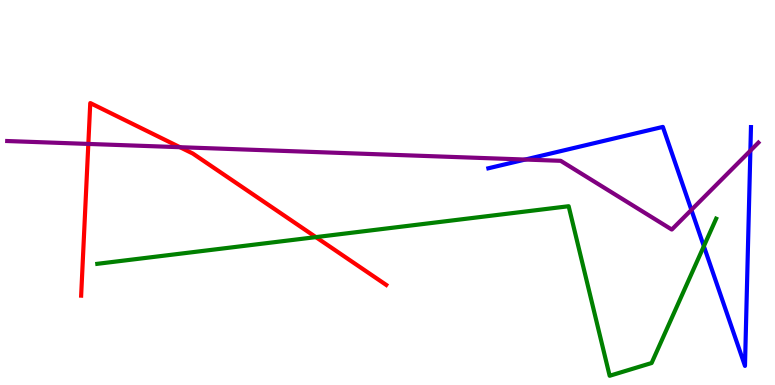[{'lines': ['blue', 'red'], 'intersections': []}, {'lines': ['green', 'red'], 'intersections': [{'x': 4.08, 'y': 3.84}]}, {'lines': ['purple', 'red'], 'intersections': [{'x': 1.14, 'y': 6.26}, {'x': 2.32, 'y': 6.18}]}, {'lines': ['blue', 'green'], 'intersections': [{'x': 9.08, 'y': 3.61}]}, {'lines': ['blue', 'purple'], 'intersections': [{'x': 6.78, 'y': 5.86}, {'x': 8.92, 'y': 4.55}, {'x': 9.68, 'y': 6.09}]}, {'lines': ['green', 'purple'], 'intersections': []}]